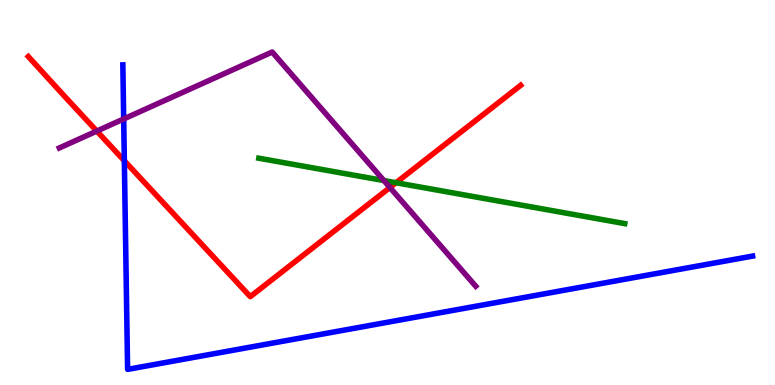[{'lines': ['blue', 'red'], 'intersections': [{'x': 1.6, 'y': 5.82}]}, {'lines': ['green', 'red'], 'intersections': [{'x': 5.11, 'y': 5.25}]}, {'lines': ['purple', 'red'], 'intersections': [{'x': 1.25, 'y': 6.6}, {'x': 5.03, 'y': 5.13}]}, {'lines': ['blue', 'green'], 'intersections': []}, {'lines': ['blue', 'purple'], 'intersections': [{'x': 1.6, 'y': 6.91}]}, {'lines': ['green', 'purple'], 'intersections': [{'x': 4.95, 'y': 5.31}]}]